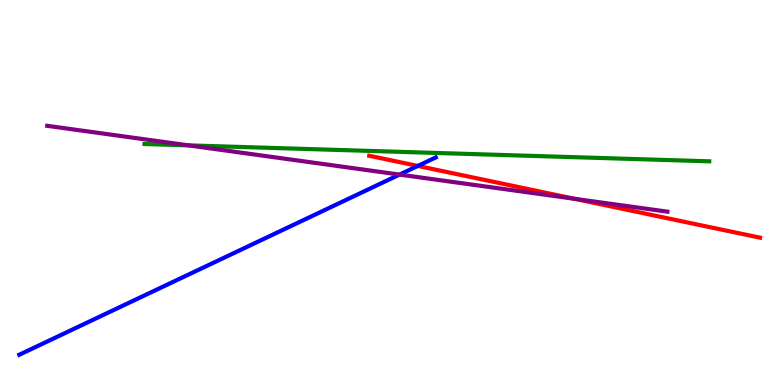[{'lines': ['blue', 'red'], 'intersections': [{'x': 5.39, 'y': 5.69}]}, {'lines': ['green', 'red'], 'intersections': []}, {'lines': ['purple', 'red'], 'intersections': [{'x': 7.42, 'y': 4.84}]}, {'lines': ['blue', 'green'], 'intersections': []}, {'lines': ['blue', 'purple'], 'intersections': [{'x': 5.16, 'y': 5.47}]}, {'lines': ['green', 'purple'], 'intersections': [{'x': 2.43, 'y': 6.22}]}]